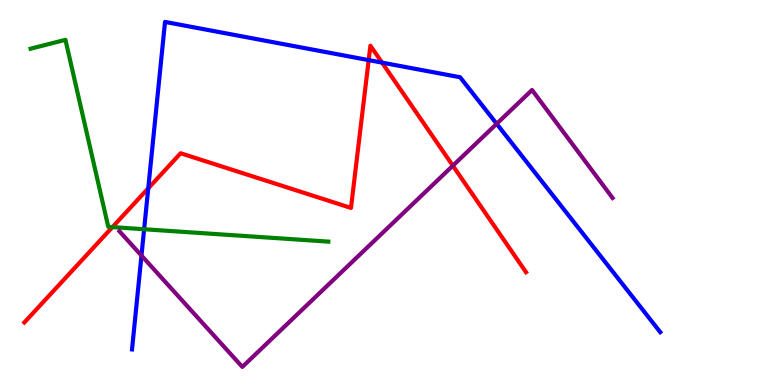[{'lines': ['blue', 'red'], 'intersections': [{'x': 1.91, 'y': 5.11}, {'x': 4.76, 'y': 8.44}, {'x': 4.93, 'y': 8.37}]}, {'lines': ['green', 'red'], 'intersections': [{'x': 1.45, 'y': 4.1}]}, {'lines': ['purple', 'red'], 'intersections': [{'x': 5.84, 'y': 5.7}]}, {'lines': ['blue', 'green'], 'intersections': [{'x': 1.86, 'y': 4.05}]}, {'lines': ['blue', 'purple'], 'intersections': [{'x': 1.83, 'y': 3.36}, {'x': 6.41, 'y': 6.78}]}, {'lines': ['green', 'purple'], 'intersections': []}]